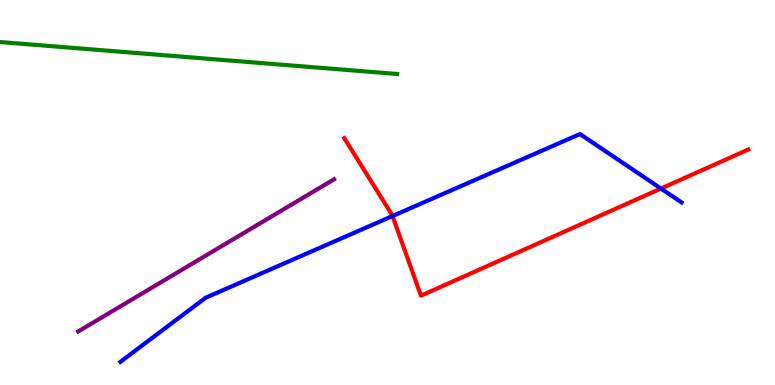[{'lines': ['blue', 'red'], 'intersections': [{'x': 5.06, 'y': 4.39}, {'x': 8.53, 'y': 5.1}]}, {'lines': ['green', 'red'], 'intersections': []}, {'lines': ['purple', 'red'], 'intersections': []}, {'lines': ['blue', 'green'], 'intersections': []}, {'lines': ['blue', 'purple'], 'intersections': []}, {'lines': ['green', 'purple'], 'intersections': []}]